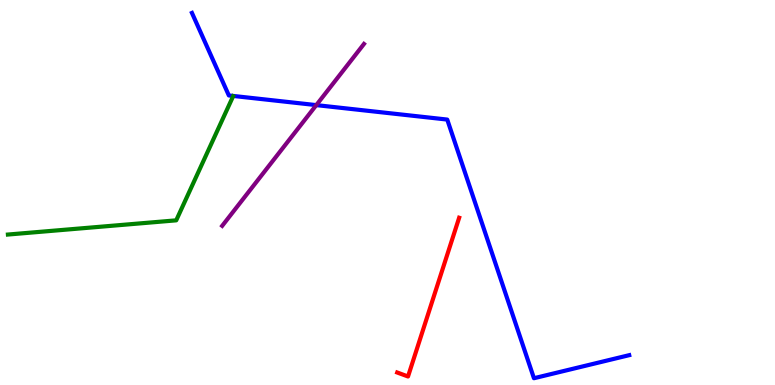[{'lines': ['blue', 'red'], 'intersections': []}, {'lines': ['green', 'red'], 'intersections': []}, {'lines': ['purple', 'red'], 'intersections': []}, {'lines': ['blue', 'green'], 'intersections': []}, {'lines': ['blue', 'purple'], 'intersections': [{'x': 4.08, 'y': 7.27}]}, {'lines': ['green', 'purple'], 'intersections': []}]